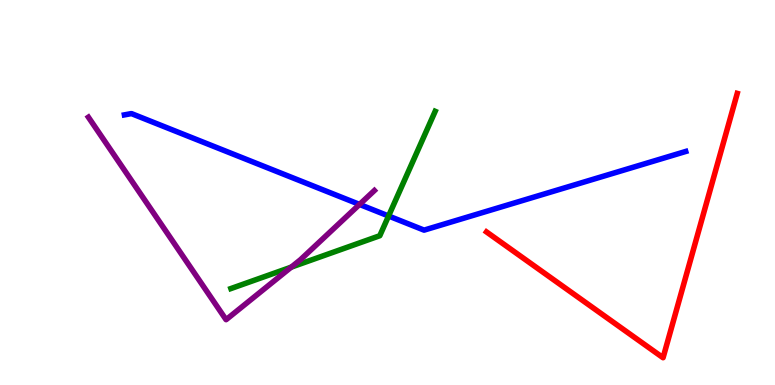[{'lines': ['blue', 'red'], 'intersections': []}, {'lines': ['green', 'red'], 'intersections': []}, {'lines': ['purple', 'red'], 'intersections': []}, {'lines': ['blue', 'green'], 'intersections': [{'x': 5.01, 'y': 4.39}]}, {'lines': ['blue', 'purple'], 'intersections': [{'x': 4.64, 'y': 4.69}]}, {'lines': ['green', 'purple'], 'intersections': [{'x': 3.76, 'y': 3.06}]}]